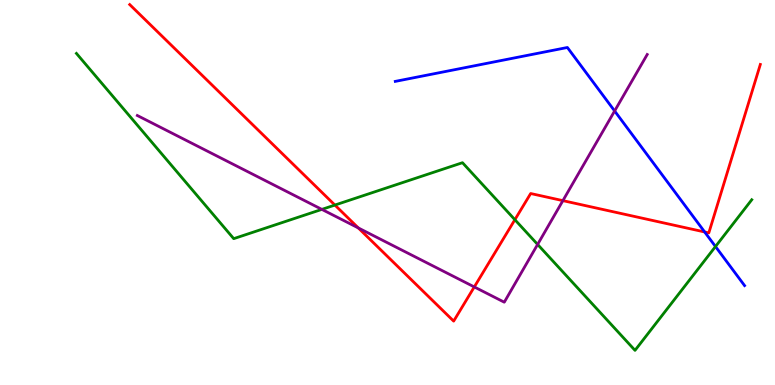[{'lines': ['blue', 'red'], 'intersections': [{'x': 9.09, 'y': 3.97}]}, {'lines': ['green', 'red'], 'intersections': [{'x': 4.32, 'y': 4.67}, {'x': 6.64, 'y': 4.29}]}, {'lines': ['purple', 'red'], 'intersections': [{'x': 4.62, 'y': 4.08}, {'x': 6.12, 'y': 2.55}, {'x': 7.26, 'y': 4.79}]}, {'lines': ['blue', 'green'], 'intersections': [{'x': 9.23, 'y': 3.6}]}, {'lines': ['blue', 'purple'], 'intersections': [{'x': 7.93, 'y': 7.12}]}, {'lines': ['green', 'purple'], 'intersections': [{'x': 4.15, 'y': 4.56}, {'x': 6.94, 'y': 3.65}]}]